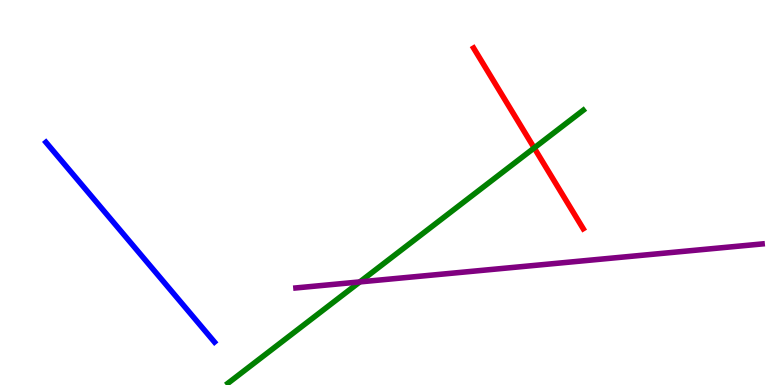[{'lines': ['blue', 'red'], 'intersections': []}, {'lines': ['green', 'red'], 'intersections': [{'x': 6.89, 'y': 6.16}]}, {'lines': ['purple', 'red'], 'intersections': []}, {'lines': ['blue', 'green'], 'intersections': []}, {'lines': ['blue', 'purple'], 'intersections': []}, {'lines': ['green', 'purple'], 'intersections': [{'x': 4.64, 'y': 2.68}]}]